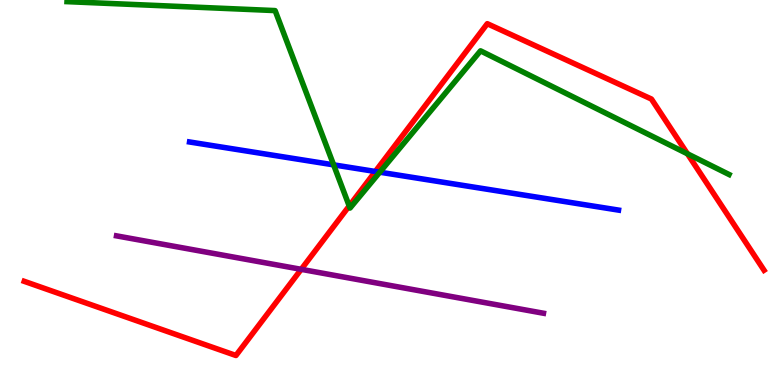[{'lines': ['blue', 'red'], 'intersections': [{'x': 4.84, 'y': 5.55}]}, {'lines': ['green', 'red'], 'intersections': [{'x': 4.51, 'y': 4.65}, {'x': 8.87, 'y': 6.01}]}, {'lines': ['purple', 'red'], 'intersections': [{'x': 3.89, 'y': 3.0}]}, {'lines': ['blue', 'green'], 'intersections': [{'x': 4.3, 'y': 5.72}, {'x': 4.9, 'y': 5.53}]}, {'lines': ['blue', 'purple'], 'intersections': []}, {'lines': ['green', 'purple'], 'intersections': []}]